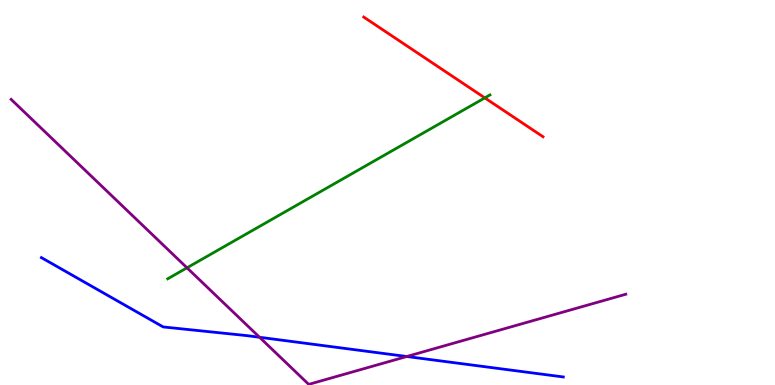[{'lines': ['blue', 'red'], 'intersections': []}, {'lines': ['green', 'red'], 'intersections': [{'x': 6.26, 'y': 7.46}]}, {'lines': ['purple', 'red'], 'intersections': []}, {'lines': ['blue', 'green'], 'intersections': []}, {'lines': ['blue', 'purple'], 'intersections': [{'x': 3.35, 'y': 1.24}, {'x': 5.25, 'y': 0.74}]}, {'lines': ['green', 'purple'], 'intersections': [{'x': 2.41, 'y': 3.04}]}]